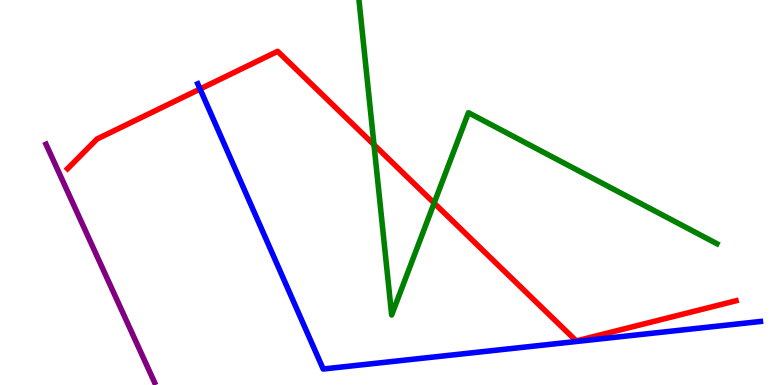[{'lines': ['blue', 'red'], 'intersections': [{'x': 2.58, 'y': 7.69}]}, {'lines': ['green', 'red'], 'intersections': [{'x': 4.83, 'y': 6.24}, {'x': 5.6, 'y': 4.73}]}, {'lines': ['purple', 'red'], 'intersections': []}, {'lines': ['blue', 'green'], 'intersections': []}, {'lines': ['blue', 'purple'], 'intersections': []}, {'lines': ['green', 'purple'], 'intersections': []}]